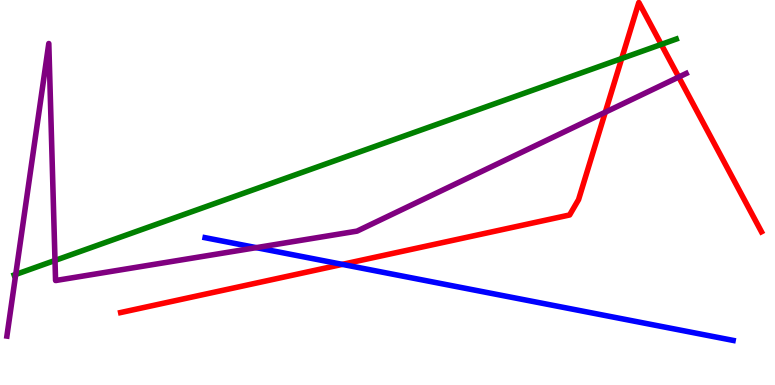[{'lines': ['blue', 'red'], 'intersections': [{'x': 4.42, 'y': 3.13}]}, {'lines': ['green', 'red'], 'intersections': [{'x': 8.02, 'y': 8.48}, {'x': 8.53, 'y': 8.85}]}, {'lines': ['purple', 'red'], 'intersections': [{'x': 7.81, 'y': 7.09}, {'x': 8.76, 'y': 8.0}]}, {'lines': ['blue', 'green'], 'intersections': []}, {'lines': ['blue', 'purple'], 'intersections': [{'x': 3.31, 'y': 3.57}]}, {'lines': ['green', 'purple'], 'intersections': [{'x': 0.203, 'y': 2.87}, {'x': 0.71, 'y': 3.23}]}]